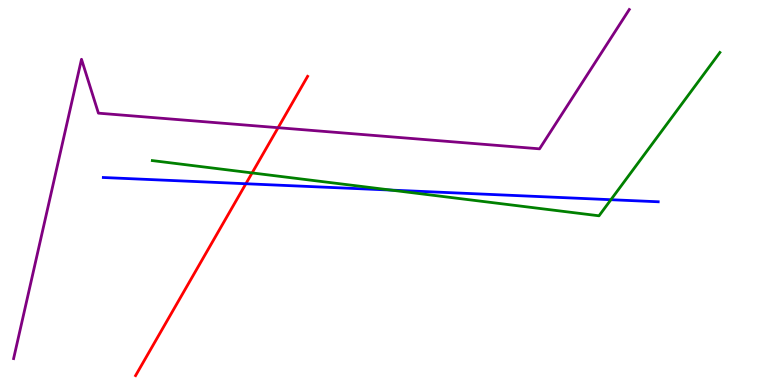[{'lines': ['blue', 'red'], 'intersections': [{'x': 3.17, 'y': 5.23}]}, {'lines': ['green', 'red'], 'intersections': [{'x': 3.25, 'y': 5.51}]}, {'lines': ['purple', 'red'], 'intersections': [{'x': 3.59, 'y': 6.68}]}, {'lines': ['blue', 'green'], 'intersections': [{'x': 5.05, 'y': 5.06}, {'x': 7.88, 'y': 4.81}]}, {'lines': ['blue', 'purple'], 'intersections': []}, {'lines': ['green', 'purple'], 'intersections': []}]